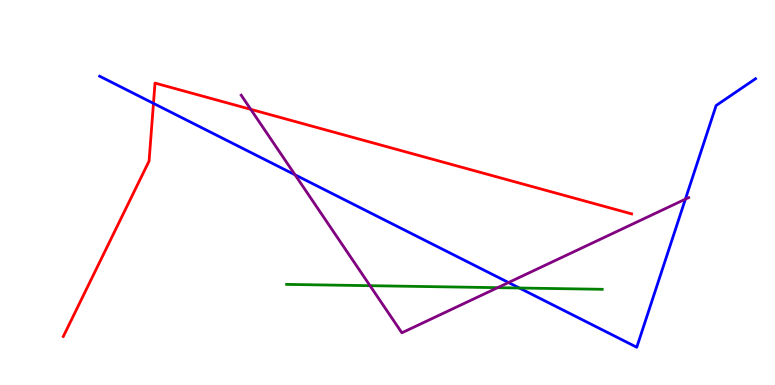[{'lines': ['blue', 'red'], 'intersections': [{'x': 1.98, 'y': 7.32}]}, {'lines': ['green', 'red'], 'intersections': []}, {'lines': ['purple', 'red'], 'intersections': [{'x': 3.24, 'y': 7.16}]}, {'lines': ['blue', 'green'], 'intersections': [{'x': 6.7, 'y': 2.52}]}, {'lines': ['blue', 'purple'], 'intersections': [{'x': 3.81, 'y': 5.46}, {'x': 6.56, 'y': 2.66}, {'x': 8.84, 'y': 4.83}]}, {'lines': ['green', 'purple'], 'intersections': [{'x': 4.77, 'y': 2.58}, {'x': 6.42, 'y': 2.53}]}]